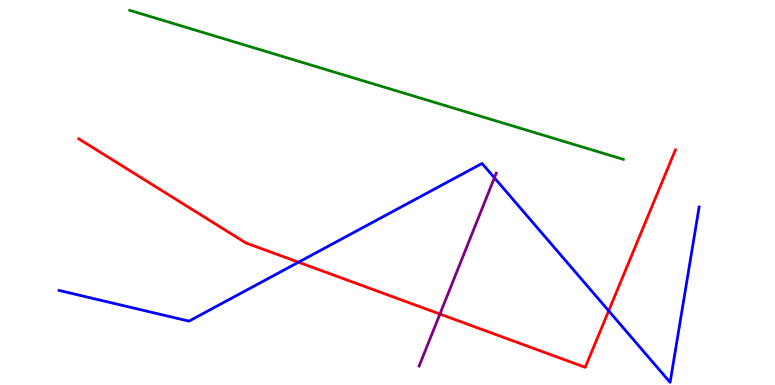[{'lines': ['blue', 'red'], 'intersections': [{'x': 3.85, 'y': 3.19}, {'x': 7.85, 'y': 1.93}]}, {'lines': ['green', 'red'], 'intersections': []}, {'lines': ['purple', 'red'], 'intersections': [{'x': 5.68, 'y': 1.84}]}, {'lines': ['blue', 'green'], 'intersections': []}, {'lines': ['blue', 'purple'], 'intersections': [{'x': 6.38, 'y': 5.38}]}, {'lines': ['green', 'purple'], 'intersections': []}]